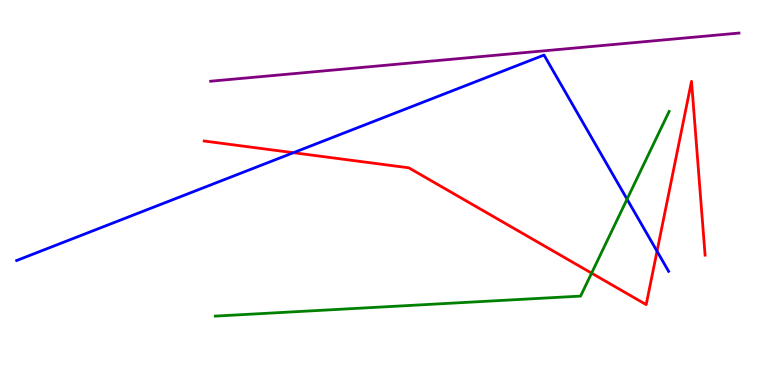[{'lines': ['blue', 'red'], 'intersections': [{'x': 3.79, 'y': 6.03}, {'x': 8.48, 'y': 3.47}]}, {'lines': ['green', 'red'], 'intersections': [{'x': 7.63, 'y': 2.91}]}, {'lines': ['purple', 'red'], 'intersections': []}, {'lines': ['blue', 'green'], 'intersections': [{'x': 8.09, 'y': 4.83}]}, {'lines': ['blue', 'purple'], 'intersections': []}, {'lines': ['green', 'purple'], 'intersections': []}]